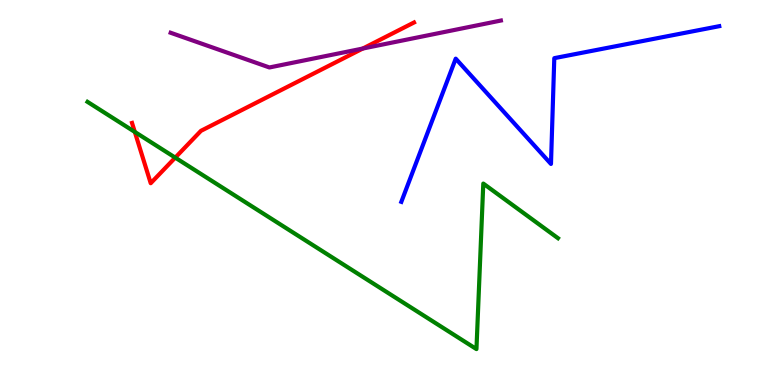[{'lines': ['blue', 'red'], 'intersections': []}, {'lines': ['green', 'red'], 'intersections': [{'x': 1.74, 'y': 6.57}, {'x': 2.26, 'y': 5.91}]}, {'lines': ['purple', 'red'], 'intersections': [{'x': 4.68, 'y': 8.74}]}, {'lines': ['blue', 'green'], 'intersections': []}, {'lines': ['blue', 'purple'], 'intersections': []}, {'lines': ['green', 'purple'], 'intersections': []}]